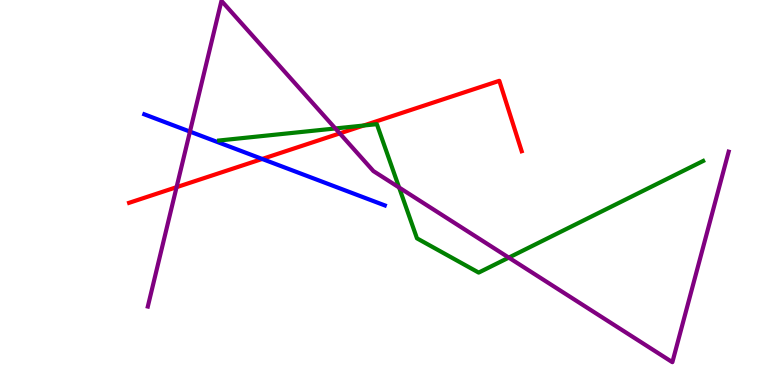[{'lines': ['blue', 'red'], 'intersections': [{'x': 3.38, 'y': 5.87}]}, {'lines': ['green', 'red'], 'intersections': [{'x': 4.69, 'y': 6.74}]}, {'lines': ['purple', 'red'], 'intersections': [{'x': 2.28, 'y': 5.14}, {'x': 4.38, 'y': 6.54}]}, {'lines': ['blue', 'green'], 'intersections': []}, {'lines': ['blue', 'purple'], 'intersections': [{'x': 2.45, 'y': 6.58}]}, {'lines': ['green', 'purple'], 'intersections': [{'x': 4.33, 'y': 6.66}, {'x': 5.15, 'y': 5.13}, {'x': 6.56, 'y': 3.31}]}]